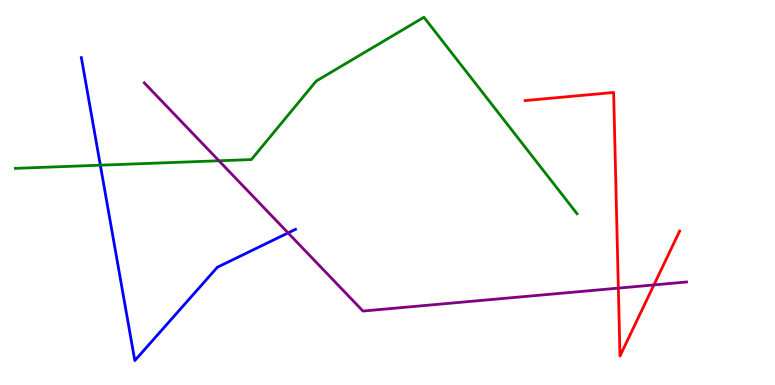[{'lines': ['blue', 'red'], 'intersections': []}, {'lines': ['green', 'red'], 'intersections': []}, {'lines': ['purple', 'red'], 'intersections': [{'x': 7.98, 'y': 2.52}, {'x': 8.44, 'y': 2.6}]}, {'lines': ['blue', 'green'], 'intersections': [{'x': 1.29, 'y': 5.71}]}, {'lines': ['blue', 'purple'], 'intersections': [{'x': 3.72, 'y': 3.95}]}, {'lines': ['green', 'purple'], 'intersections': [{'x': 2.83, 'y': 5.82}]}]